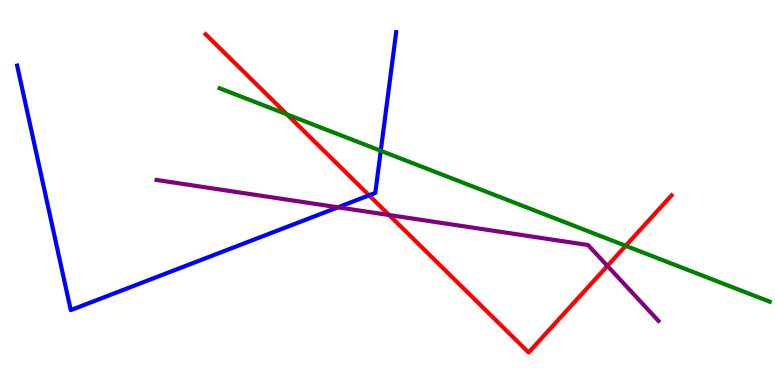[{'lines': ['blue', 'red'], 'intersections': [{'x': 4.76, 'y': 4.93}]}, {'lines': ['green', 'red'], 'intersections': [{'x': 3.7, 'y': 7.03}, {'x': 8.07, 'y': 3.62}]}, {'lines': ['purple', 'red'], 'intersections': [{'x': 5.02, 'y': 4.42}, {'x': 7.84, 'y': 3.09}]}, {'lines': ['blue', 'green'], 'intersections': [{'x': 4.91, 'y': 6.08}]}, {'lines': ['blue', 'purple'], 'intersections': [{'x': 4.36, 'y': 4.62}]}, {'lines': ['green', 'purple'], 'intersections': []}]